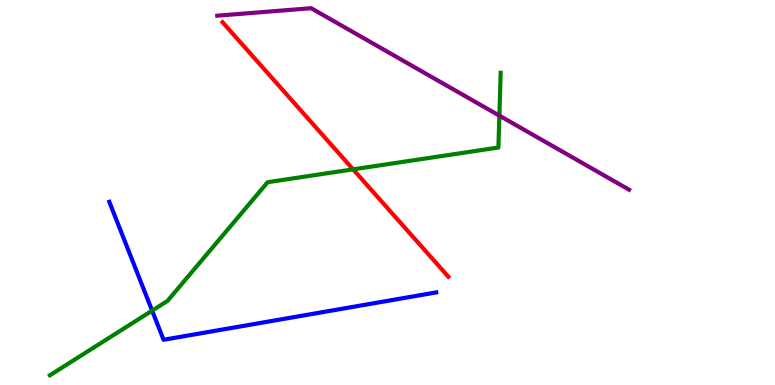[{'lines': ['blue', 'red'], 'intersections': []}, {'lines': ['green', 'red'], 'intersections': [{'x': 4.56, 'y': 5.6}]}, {'lines': ['purple', 'red'], 'intersections': []}, {'lines': ['blue', 'green'], 'intersections': [{'x': 1.96, 'y': 1.93}]}, {'lines': ['blue', 'purple'], 'intersections': []}, {'lines': ['green', 'purple'], 'intersections': [{'x': 6.44, 'y': 7.0}]}]